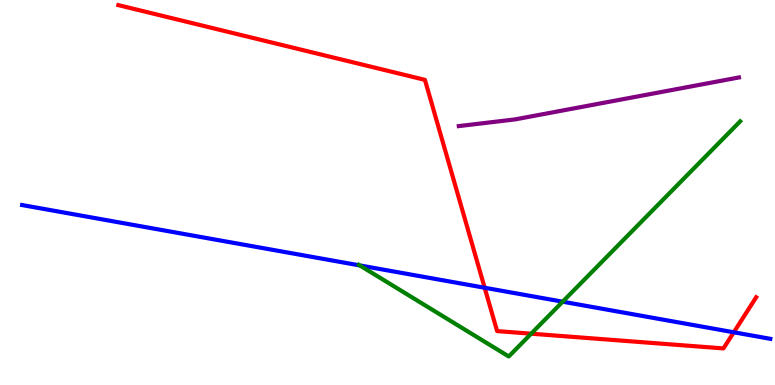[{'lines': ['blue', 'red'], 'intersections': [{'x': 6.25, 'y': 2.53}, {'x': 9.47, 'y': 1.37}]}, {'lines': ['green', 'red'], 'intersections': [{'x': 6.85, 'y': 1.33}]}, {'lines': ['purple', 'red'], 'intersections': []}, {'lines': ['blue', 'green'], 'intersections': [{'x': 4.64, 'y': 3.11}, {'x': 7.26, 'y': 2.16}]}, {'lines': ['blue', 'purple'], 'intersections': []}, {'lines': ['green', 'purple'], 'intersections': []}]